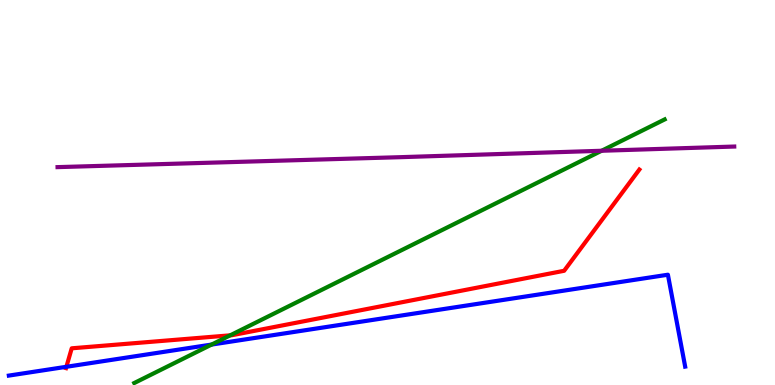[{'lines': ['blue', 'red'], 'intersections': [{'x': 0.857, 'y': 0.473}]}, {'lines': ['green', 'red'], 'intersections': [{'x': 2.97, 'y': 1.29}]}, {'lines': ['purple', 'red'], 'intersections': []}, {'lines': ['blue', 'green'], 'intersections': [{'x': 2.73, 'y': 1.05}]}, {'lines': ['blue', 'purple'], 'intersections': []}, {'lines': ['green', 'purple'], 'intersections': [{'x': 7.76, 'y': 6.08}]}]